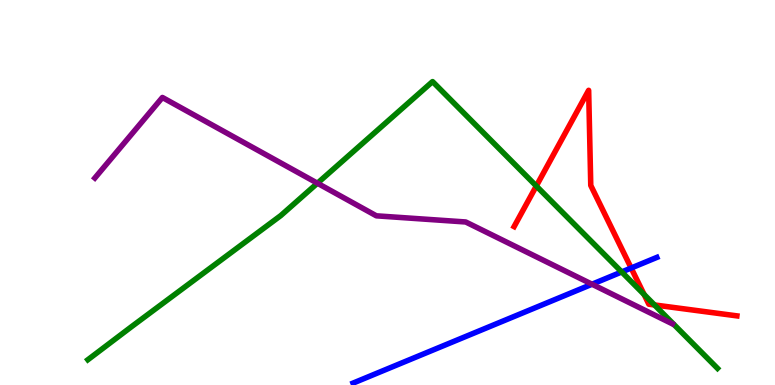[{'lines': ['blue', 'red'], 'intersections': [{'x': 8.14, 'y': 3.04}]}, {'lines': ['green', 'red'], 'intersections': [{'x': 6.92, 'y': 5.17}, {'x': 8.31, 'y': 2.35}, {'x': 8.45, 'y': 2.08}]}, {'lines': ['purple', 'red'], 'intersections': []}, {'lines': ['blue', 'green'], 'intersections': [{'x': 8.02, 'y': 2.94}]}, {'lines': ['blue', 'purple'], 'intersections': [{'x': 7.64, 'y': 2.62}]}, {'lines': ['green', 'purple'], 'intersections': [{'x': 4.1, 'y': 5.24}]}]